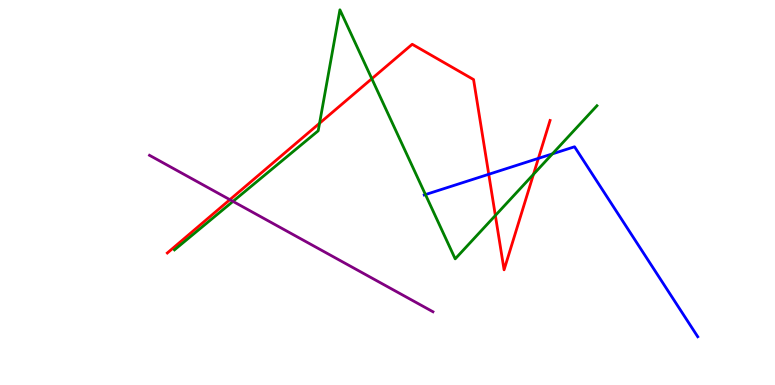[{'lines': ['blue', 'red'], 'intersections': [{'x': 6.31, 'y': 5.47}, {'x': 6.95, 'y': 5.89}]}, {'lines': ['green', 'red'], 'intersections': [{'x': 4.12, 'y': 6.8}, {'x': 4.8, 'y': 7.96}, {'x': 6.39, 'y': 4.4}, {'x': 6.88, 'y': 5.47}]}, {'lines': ['purple', 'red'], 'intersections': [{'x': 2.97, 'y': 4.81}]}, {'lines': ['blue', 'green'], 'intersections': [{'x': 5.49, 'y': 4.95}, {'x': 7.13, 'y': 6.0}]}, {'lines': ['blue', 'purple'], 'intersections': []}, {'lines': ['green', 'purple'], 'intersections': [{'x': 3.01, 'y': 4.77}]}]